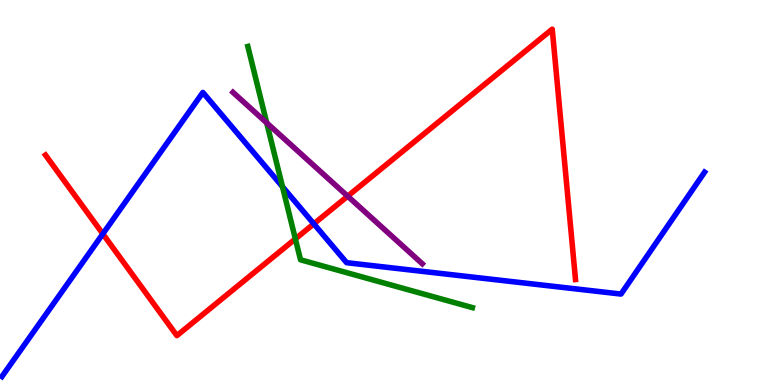[{'lines': ['blue', 'red'], 'intersections': [{'x': 1.33, 'y': 3.93}, {'x': 4.05, 'y': 4.19}]}, {'lines': ['green', 'red'], 'intersections': [{'x': 3.81, 'y': 3.79}]}, {'lines': ['purple', 'red'], 'intersections': [{'x': 4.49, 'y': 4.9}]}, {'lines': ['blue', 'green'], 'intersections': [{'x': 3.64, 'y': 5.15}]}, {'lines': ['blue', 'purple'], 'intersections': []}, {'lines': ['green', 'purple'], 'intersections': [{'x': 3.44, 'y': 6.81}]}]